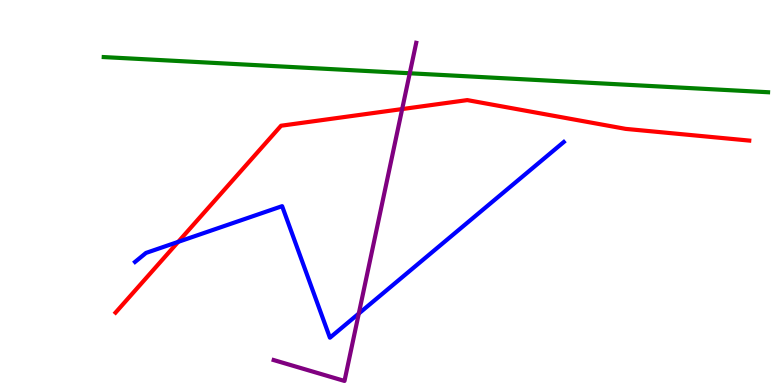[{'lines': ['blue', 'red'], 'intersections': [{'x': 2.3, 'y': 3.72}]}, {'lines': ['green', 'red'], 'intersections': []}, {'lines': ['purple', 'red'], 'intersections': [{'x': 5.19, 'y': 7.17}]}, {'lines': ['blue', 'green'], 'intersections': []}, {'lines': ['blue', 'purple'], 'intersections': [{'x': 4.63, 'y': 1.86}]}, {'lines': ['green', 'purple'], 'intersections': [{'x': 5.29, 'y': 8.1}]}]